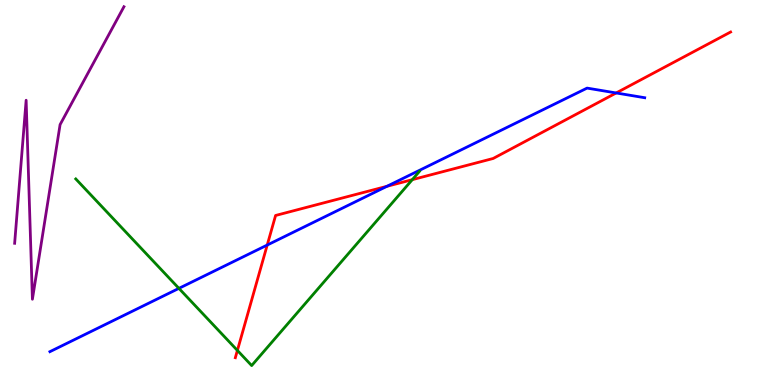[{'lines': ['blue', 'red'], 'intersections': [{'x': 3.45, 'y': 3.64}, {'x': 4.99, 'y': 5.16}, {'x': 7.95, 'y': 7.59}]}, {'lines': ['green', 'red'], 'intersections': [{'x': 3.06, 'y': 0.898}, {'x': 5.32, 'y': 5.33}]}, {'lines': ['purple', 'red'], 'intersections': []}, {'lines': ['blue', 'green'], 'intersections': [{'x': 2.31, 'y': 2.51}]}, {'lines': ['blue', 'purple'], 'intersections': []}, {'lines': ['green', 'purple'], 'intersections': []}]